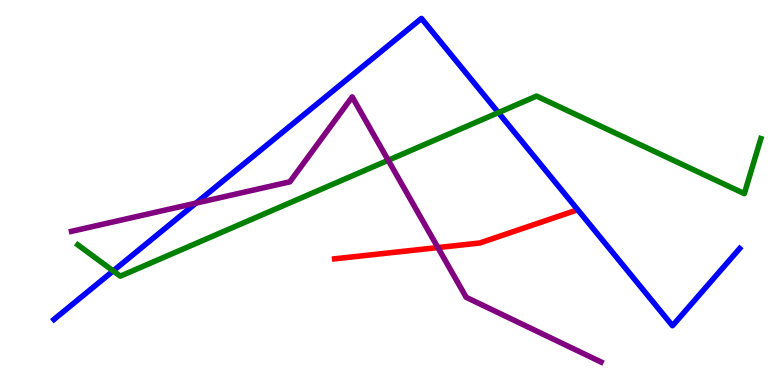[{'lines': ['blue', 'red'], 'intersections': []}, {'lines': ['green', 'red'], 'intersections': []}, {'lines': ['purple', 'red'], 'intersections': [{'x': 5.65, 'y': 3.57}]}, {'lines': ['blue', 'green'], 'intersections': [{'x': 1.46, 'y': 2.96}, {'x': 6.43, 'y': 7.07}]}, {'lines': ['blue', 'purple'], 'intersections': [{'x': 2.53, 'y': 4.72}]}, {'lines': ['green', 'purple'], 'intersections': [{'x': 5.01, 'y': 5.84}]}]